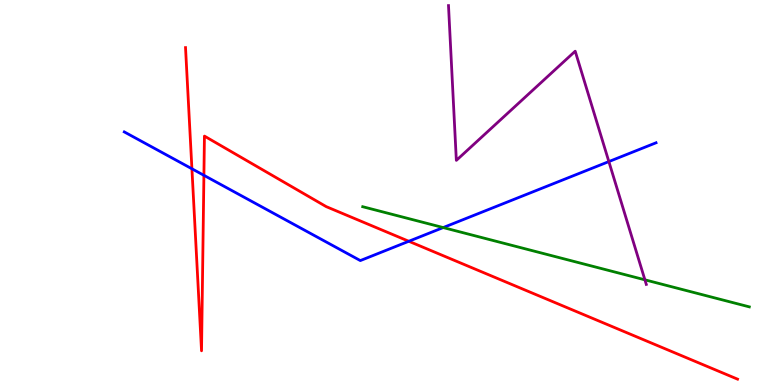[{'lines': ['blue', 'red'], 'intersections': [{'x': 2.48, 'y': 5.62}, {'x': 2.63, 'y': 5.45}, {'x': 5.27, 'y': 3.73}]}, {'lines': ['green', 'red'], 'intersections': []}, {'lines': ['purple', 'red'], 'intersections': []}, {'lines': ['blue', 'green'], 'intersections': [{'x': 5.72, 'y': 4.09}]}, {'lines': ['blue', 'purple'], 'intersections': [{'x': 7.86, 'y': 5.8}]}, {'lines': ['green', 'purple'], 'intersections': [{'x': 8.32, 'y': 2.73}]}]